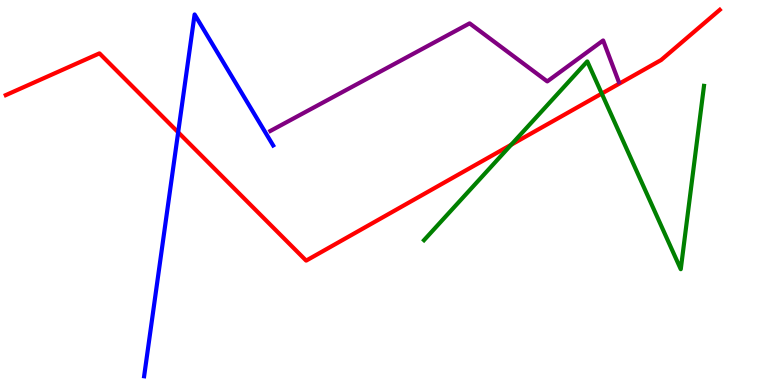[{'lines': ['blue', 'red'], 'intersections': [{'x': 2.3, 'y': 6.56}]}, {'lines': ['green', 'red'], 'intersections': [{'x': 6.6, 'y': 6.24}, {'x': 7.76, 'y': 7.57}]}, {'lines': ['purple', 'red'], 'intersections': []}, {'lines': ['blue', 'green'], 'intersections': []}, {'lines': ['blue', 'purple'], 'intersections': []}, {'lines': ['green', 'purple'], 'intersections': []}]